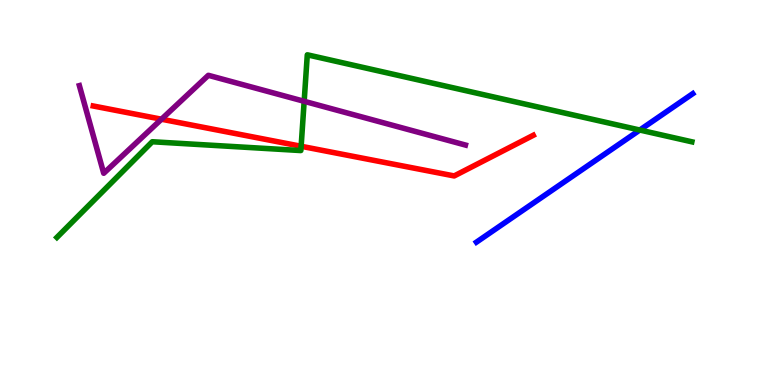[{'lines': ['blue', 'red'], 'intersections': []}, {'lines': ['green', 'red'], 'intersections': [{'x': 3.89, 'y': 6.2}]}, {'lines': ['purple', 'red'], 'intersections': [{'x': 2.08, 'y': 6.9}]}, {'lines': ['blue', 'green'], 'intersections': [{'x': 8.26, 'y': 6.62}]}, {'lines': ['blue', 'purple'], 'intersections': []}, {'lines': ['green', 'purple'], 'intersections': [{'x': 3.92, 'y': 7.37}]}]